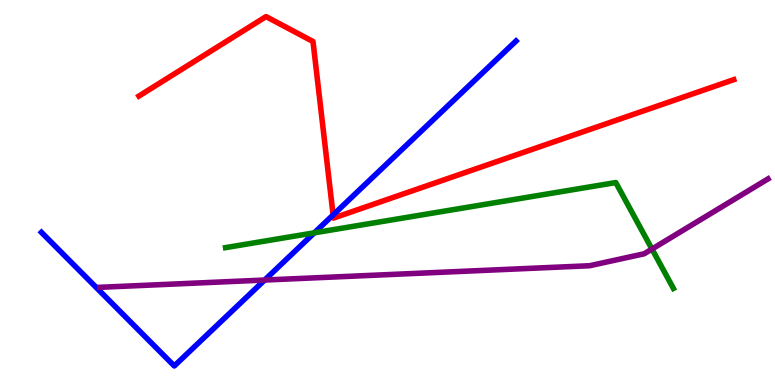[{'lines': ['blue', 'red'], 'intersections': [{'x': 4.3, 'y': 4.42}]}, {'lines': ['green', 'red'], 'intersections': []}, {'lines': ['purple', 'red'], 'intersections': []}, {'lines': ['blue', 'green'], 'intersections': [{'x': 4.06, 'y': 3.95}]}, {'lines': ['blue', 'purple'], 'intersections': [{'x': 3.41, 'y': 2.73}]}, {'lines': ['green', 'purple'], 'intersections': [{'x': 8.41, 'y': 3.53}]}]